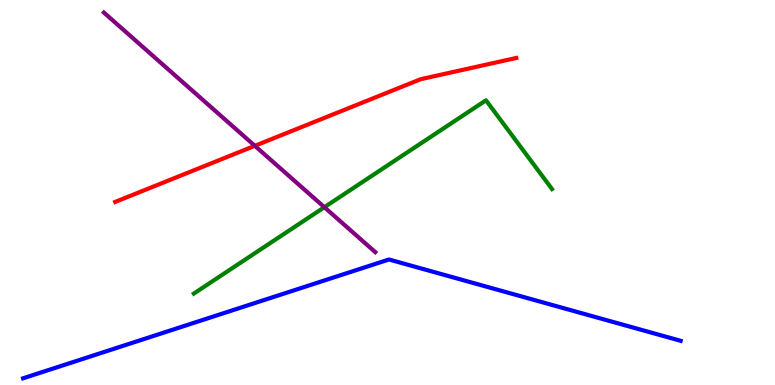[{'lines': ['blue', 'red'], 'intersections': []}, {'lines': ['green', 'red'], 'intersections': []}, {'lines': ['purple', 'red'], 'intersections': [{'x': 3.29, 'y': 6.21}]}, {'lines': ['blue', 'green'], 'intersections': []}, {'lines': ['blue', 'purple'], 'intersections': []}, {'lines': ['green', 'purple'], 'intersections': [{'x': 4.19, 'y': 4.62}]}]